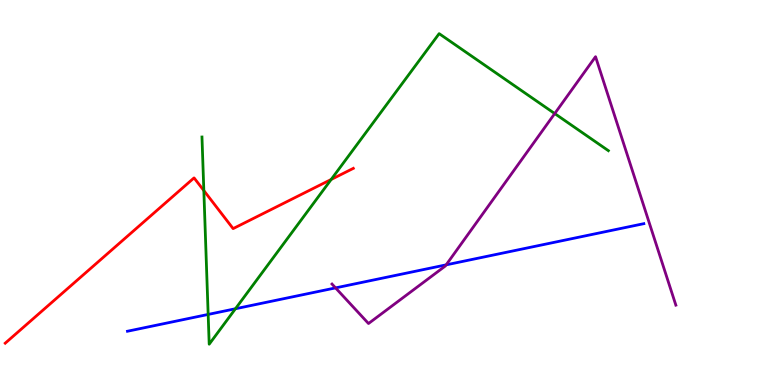[{'lines': ['blue', 'red'], 'intersections': []}, {'lines': ['green', 'red'], 'intersections': [{'x': 2.63, 'y': 5.05}, {'x': 4.27, 'y': 5.34}]}, {'lines': ['purple', 'red'], 'intersections': []}, {'lines': ['blue', 'green'], 'intersections': [{'x': 2.69, 'y': 1.83}, {'x': 3.04, 'y': 1.98}]}, {'lines': ['blue', 'purple'], 'intersections': [{'x': 4.33, 'y': 2.52}, {'x': 5.76, 'y': 3.12}]}, {'lines': ['green', 'purple'], 'intersections': [{'x': 7.16, 'y': 7.05}]}]